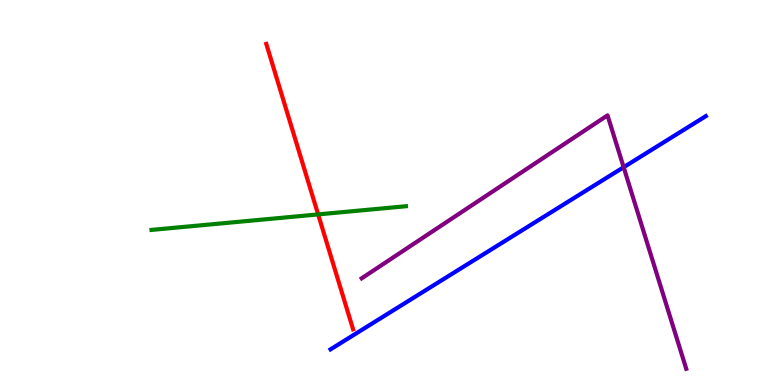[{'lines': ['blue', 'red'], 'intersections': []}, {'lines': ['green', 'red'], 'intersections': [{'x': 4.11, 'y': 4.43}]}, {'lines': ['purple', 'red'], 'intersections': []}, {'lines': ['blue', 'green'], 'intersections': []}, {'lines': ['blue', 'purple'], 'intersections': [{'x': 8.05, 'y': 5.66}]}, {'lines': ['green', 'purple'], 'intersections': []}]